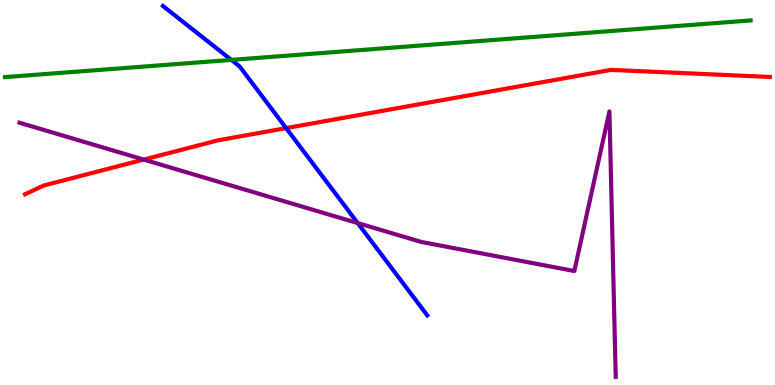[{'lines': ['blue', 'red'], 'intersections': [{'x': 3.69, 'y': 6.67}]}, {'lines': ['green', 'red'], 'intersections': []}, {'lines': ['purple', 'red'], 'intersections': [{'x': 1.85, 'y': 5.85}]}, {'lines': ['blue', 'green'], 'intersections': [{'x': 2.99, 'y': 8.44}]}, {'lines': ['blue', 'purple'], 'intersections': [{'x': 4.62, 'y': 4.21}]}, {'lines': ['green', 'purple'], 'intersections': []}]